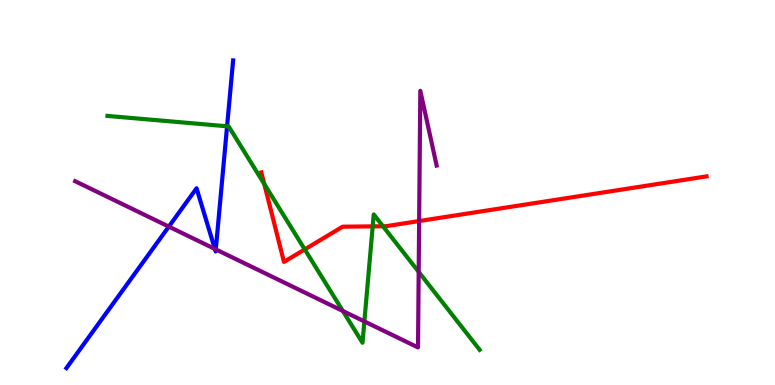[{'lines': ['blue', 'red'], 'intersections': []}, {'lines': ['green', 'red'], 'intersections': [{'x': 3.41, 'y': 5.22}, {'x': 3.93, 'y': 3.52}, {'x': 4.81, 'y': 4.12}, {'x': 4.94, 'y': 4.12}]}, {'lines': ['purple', 'red'], 'intersections': [{'x': 5.41, 'y': 4.26}]}, {'lines': ['blue', 'green'], 'intersections': [{'x': 2.93, 'y': 6.72}]}, {'lines': ['blue', 'purple'], 'intersections': [{'x': 2.18, 'y': 4.11}, {'x': 2.77, 'y': 3.53}, {'x': 2.78, 'y': 3.52}]}, {'lines': ['green', 'purple'], 'intersections': [{'x': 4.42, 'y': 1.92}, {'x': 4.7, 'y': 1.65}, {'x': 5.4, 'y': 2.94}]}]